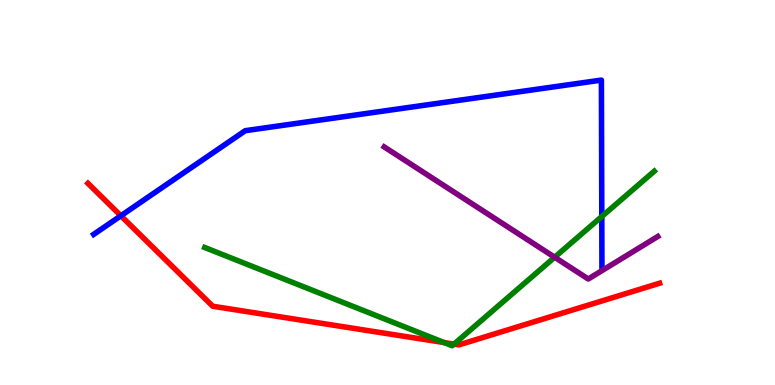[{'lines': ['blue', 'red'], 'intersections': [{'x': 1.56, 'y': 4.4}]}, {'lines': ['green', 'red'], 'intersections': [{'x': 5.73, 'y': 1.1}, {'x': 5.86, 'y': 1.06}]}, {'lines': ['purple', 'red'], 'intersections': []}, {'lines': ['blue', 'green'], 'intersections': [{'x': 7.77, 'y': 4.38}]}, {'lines': ['blue', 'purple'], 'intersections': []}, {'lines': ['green', 'purple'], 'intersections': [{'x': 7.16, 'y': 3.32}]}]